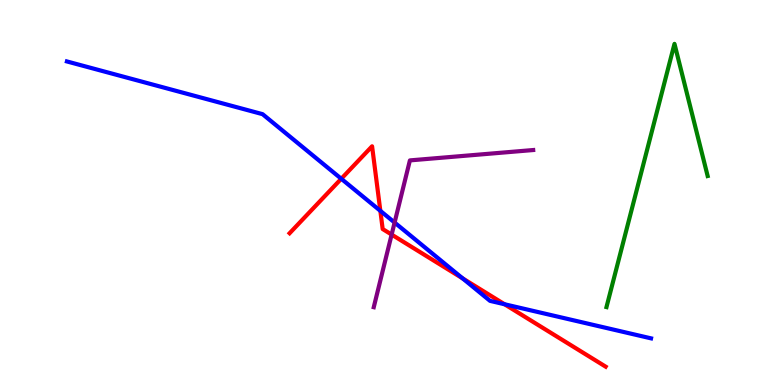[{'lines': ['blue', 'red'], 'intersections': [{'x': 4.4, 'y': 5.36}, {'x': 4.91, 'y': 4.52}, {'x': 5.97, 'y': 2.77}, {'x': 6.51, 'y': 2.1}]}, {'lines': ['green', 'red'], 'intersections': []}, {'lines': ['purple', 'red'], 'intersections': [{'x': 5.05, 'y': 3.91}]}, {'lines': ['blue', 'green'], 'intersections': []}, {'lines': ['blue', 'purple'], 'intersections': [{'x': 5.09, 'y': 4.22}]}, {'lines': ['green', 'purple'], 'intersections': []}]